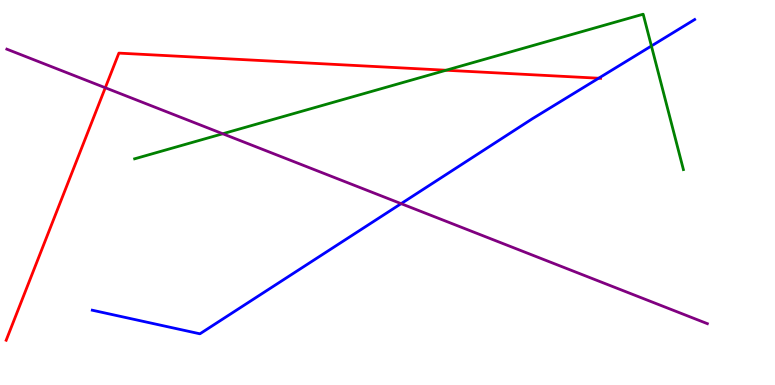[{'lines': ['blue', 'red'], 'intersections': [{'x': 7.72, 'y': 7.97}]}, {'lines': ['green', 'red'], 'intersections': [{'x': 5.76, 'y': 8.18}]}, {'lines': ['purple', 'red'], 'intersections': [{'x': 1.36, 'y': 7.72}]}, {'lines': ['blue', 'green'], 'intersections': [{'x': 8.41, 'y': 8.81}]}, {'lines': ['blue', 'purple'], 'intersections': [{'x': 5.18, 'y': 4.71}]}, {'lines': ['green', 'purple'], 'intersections': [{'x': 2.87, 'y': 6.53}]}]